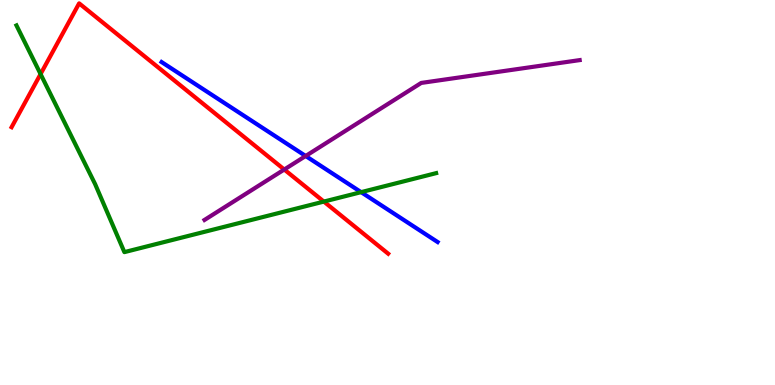[{'lines': ['blue', 'red'], 'intersections': []}, {'lines': ['green', 'red'], 'intersections': [{'x': 0.524, 'y': 8.08}, {'x': 4.18, 'y': 4.76}]}, {'lines': ['purple', 'red'], 'intersections': [{'x': 3.67, 'y': 5.6}]}, {'lines': ['blue', 'green'], 'intersections': [{'x': 4.66, 'y': 5.01}]}, {'lines': ['blue', 'purple'], 'intersections': [{'x': 3.94, 'y': 5.95}]}, {'lines': ['green', 'purple'], 'intersections': []}]